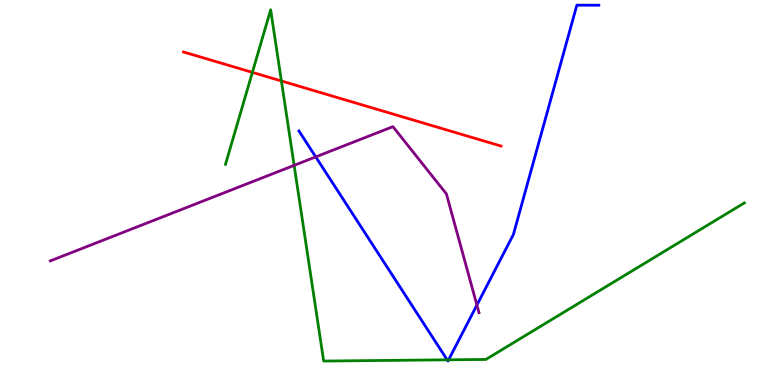[{'lines': ['blue', 'red'], 'intersections': []}, {'lines': ['green', 'red'], 'intersections': [{'x': 3.26, 'y': 8.12}, {'x': 3.63, 'y': 7.9}]}, {'lines': ['purple', 'red'], 'intersections': []}, {'lines': ['blue', 'green'], 'intersections': [{'x': 5.77, 'y': 0.654}, {'x': 5.79, 'y': 0.654}]}, {'lines': ['blue', 'purple'], 'intersections': [{'x': 4.07, 'y': 5.92}, {'x': 6.15, 'y': 2.08}]}, {'lines': ['green', 'purple'], 'intersections': [{'x': 3.8, 'y': 5.7}]}]